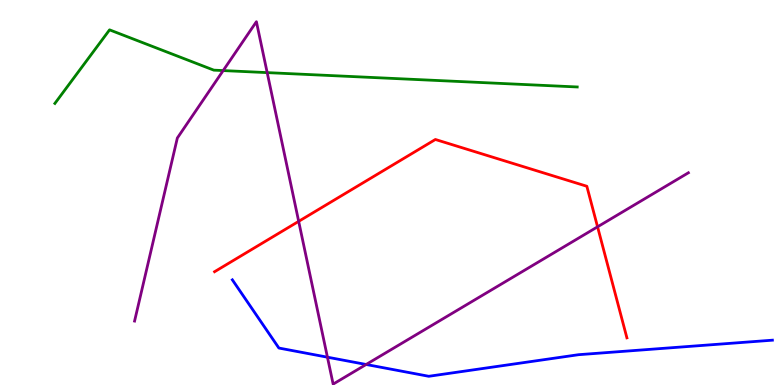[{'lines': ['blue', 'red'], 'intersections': []}, {'lines': ['green', 'red'], 'intersections': []}, {'lines': ['purple', 'red'], 'intersections': [{'x': 3.85, 'y': 4.25}, {'x': 7.71, 'y': 4.11}]}, {'lines': ['blue', 'green'], 'intersections': []}, {'lines': ['blue', 'purple'], 'intersections': [{'x': 4.23, 'y': 0.722}, {'x': 4.72, 'y': 0.533}]}, {'lines': ['green', 'purple'], 'intersections': [{'x': 2.88, 'y': 8.17}, {'x': 3.45, 'y': 8.11}]}]